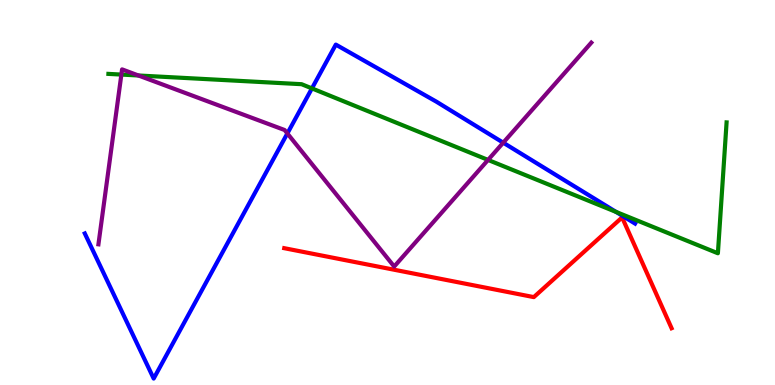[{'lines': ['blue', 'red'], 'intersections': []}, {'lines': ['green', 'red'], 'intersections': []}, {'lines': ['purple', 'red'], 'intersections': []}, {'lines': ['blue', 'green'], 'intersections': [{'x': 4.02, 'y': 7.7}, {'x': 7.95, 'y': 4.5}]}, {'lines': ['blue', 'purple'], 'intersections': [{'x': 3.71, 'y': 6.53}, {'x': 6.49, 'y': 6.29}]}, {'lines': ['green', 'purple'], 'intersections': [{'x': 1.57, 'y': 8.06}, {'x': 1.79, 'y': 8.04}, {'x': 6.3, 'y': 5.85}]}]